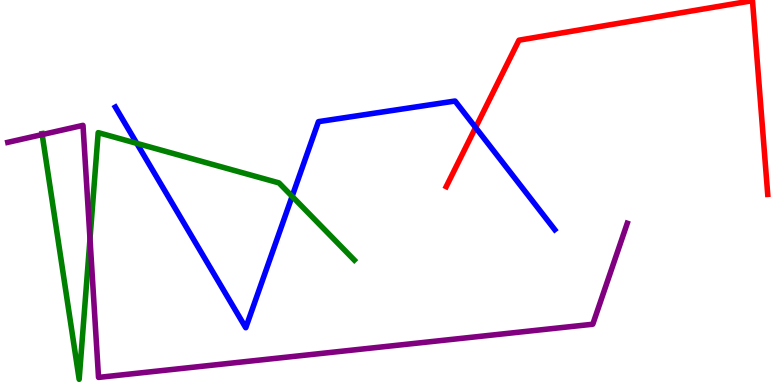[{'lines': ['blue', 'red'], 'intersections': [{'x': 6.14, 'y': 6.69}]}, {'lines': ['green', 'red'], 'intersections': []}, {'lines': ['purple', 'red'], 'intersections': []}, {'lines': ['blue', 'green'], 'intersections': [{'x': 1.77, 'y': 6.28}, {'x': 3.77, 'y': 4.9}]}, {'lines': ['blue', 'purple'], 'intersections': []}, {'lines': ['green', 'purple'], 'intersections': [{'x': 0.544, 'y': 6.5}, {'x': 1.16, 'y': 3.8}]}]